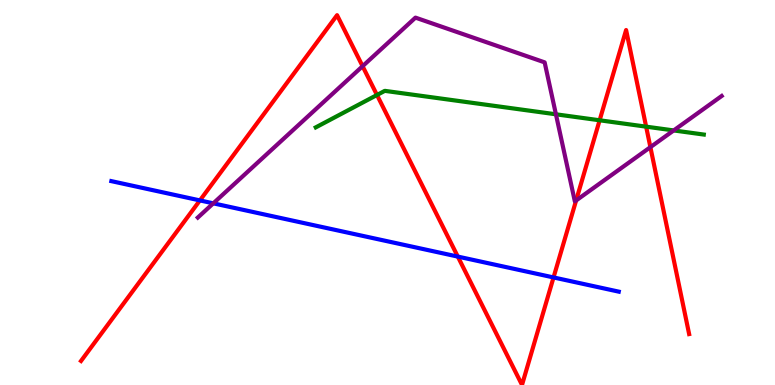[{'lines': ['blue', 'red'], 'intersections': [{'x': 2.58, 'y': 4.79}, {'x': 5.91, 'y': 3.34}, {'x': 7.14, 'y': 2.79}]}, {'lines': ['green', 'red'], 'intersections': [{'x': 4.86, 'y': 7.53}, {'x': 7.74, 'y': 6.88}, {'x': 8.34, 'y': 6.71}]}, {'lines': ['purple', 'red'], 'intersections': [{'x': 4.68, 'y': 8.28}, {'x': 7.43, 'y': 4.79}, {'x': 8.39, 'y': 6.18}]}, {'lines': ['blue', 'green'], 'intersections': []}, {'lines': ['blue', 'purple'], 'intersections': [{'x': 2.75, 'y': 4.72}]}, {'lines': ['green', 'purple'], 'intersections': [{'x': 7.17, 'y': 7.03}, {'x': 8.69, 'y': 6.61}]}]